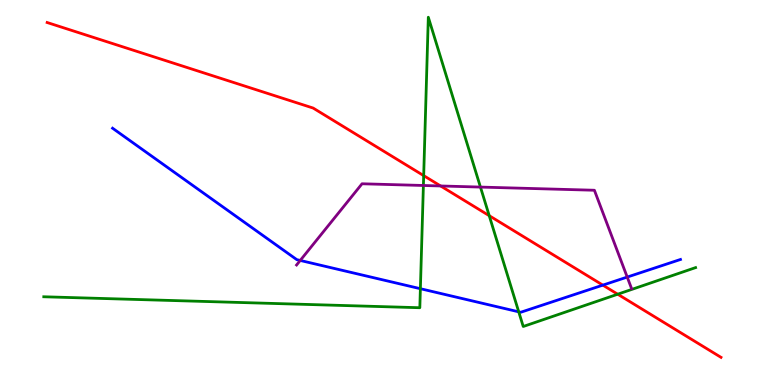[{'lines': ['blue', 'red'], 'intersections': [{'x': 7.78, 'y': 2.59}]}, {'lines': ['green', 'red'], 'intersections': [{'x': 5.47, 'y': 5.44}, {'x': 6.31, 'y': 4.4}, {'x': 7.97, 'y': 2.36}]}, {'lines': ['purple', 'red'], 'intersections': [{'x': 5.69, 'y': 5.17}]}, {'lines': ['blue', 'green'], 'intersections': [{'x': 5.42, 'y': 2.5}, {'x': 6.69, 'y': 1.9}]}, {'lines': ['blue', 'purple'], 'intersections': [{'x': 3.87, 'y': 3.24}, {'x': 8.09, 'y': 2.8}]}, {'lines': ['green', 'purple'], 'intersections': [{'x': 5.46, 'y': 5.18}, {'x': 6.2, 'y': 5.14}]}]